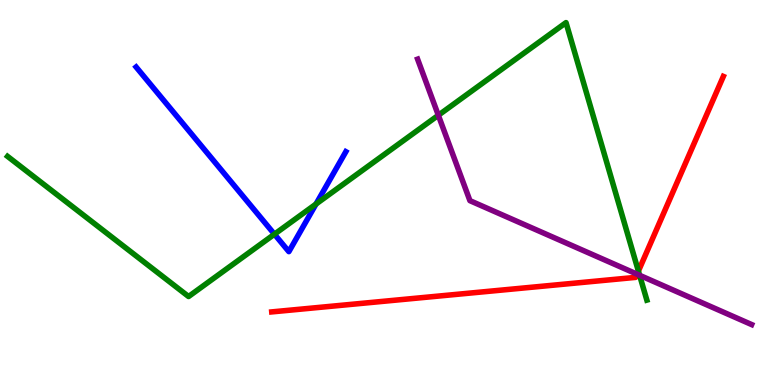[{'lines': ['blue', 'red'], 'intersections': []}, {'lines': ['green', 'red'], 'intersections': [{'x': 8.24, 'y': 2.96}]}, {'lines': ['purple', 'red'], 'intersections': [{'x': 8.22, 'y': 2.88}]}, {'lines': ['blue', 'green'], 'intersections': [{'x': 3.54, 'y': 3.92}, {'x': 4.08, 'y': 4.7}]}, {'lines': ['blue', 'purple'], 'intersections': []}, {'lines': ['green', 'purple'], 'intersections': [{'x': 5.66, 'y': 7.01}, {'x': 8.25, 'y': 2.85}]}]